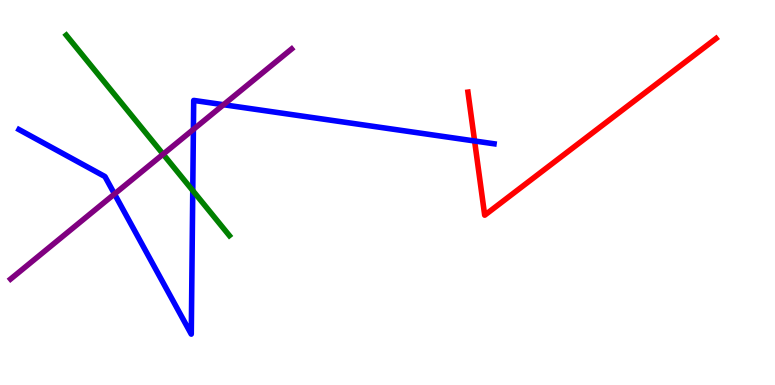[{'lines': ['blue', 'red'], 'intersections': [{'x': 6.12, 'y': 6.34}]}, {'lines': ['green', 'red'], 'intersections': []}, {'lines': ['purple', 'red'], 'intersections': []}, {'lines': ['blue', 'green'], 'intersections': [{'x': 2.49, 'y': 5.05}]}, {'lines': ['blue', 'purple'], 'intersections': [{'x': 1.48, 'y': 4.96}, {'x': 2.5, 'y': 6.64}, {'x': 2.88, 'y': 7.28}]}, {'lines': ['green', 'purple'], 'intersections': [{'x': 2.1, 'y': 6.0}]}]